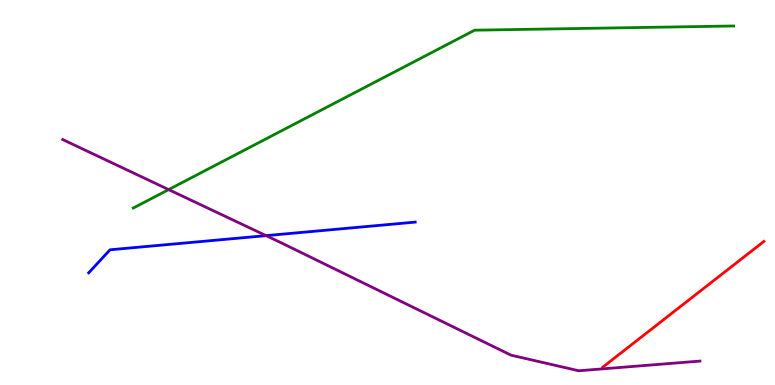[{'lines': ['blue', 'red'], 'intersections': []}, {'lines': ['green', 'red'], 'intersections': []}, {'lines': ['purple', 'red'], 'intersections': []}, {'lines': ['blue', 'green'], 'intersections': []}, {'lines': ['blue', 'purple'], 'intersections': [{'x': 3.43, 'y': 3.88}]}, {'lines': ['green', 'purple'], 'intersections': [{'x': 2.18, 'y': 5.08}]}]